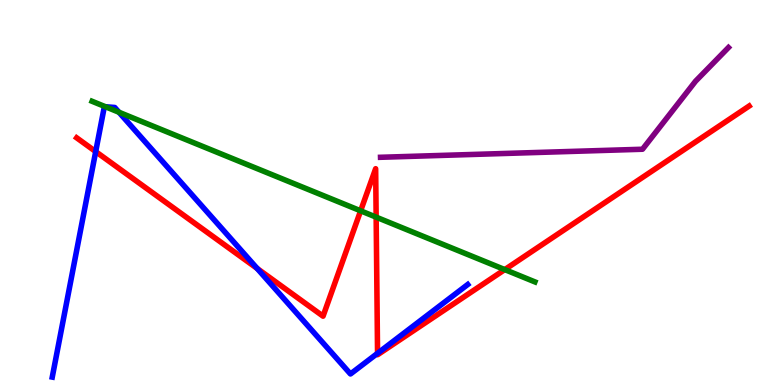[{'lines': ['blue', 'red'], 'intersections': [{'x': 1.23, 'y': 6.06}, {'x': 3.32, 'y': 3.03}, {'x': 4.87, 'y': 0.823}]}, {'lines': ['green', 'red'], 'intersections': [{'x': 4.65, 'y': 4.52}, {'x': 4.85, 'y': 4.36}, {'x': 6.51, 'y': 3.0}]}, {'lines': ['purple', 'red'], 'intersections': []}, {'lines': ['blue', 'green'], 'intersections': [{'x': 1.36, 'y': 7.23}, {'x': 1.54, 'y': 7.08}]}, {'lines': ['blue', 'purple'], 'intersections': []}, {'lines': ['green', 'purple'], 'intersections': []}]